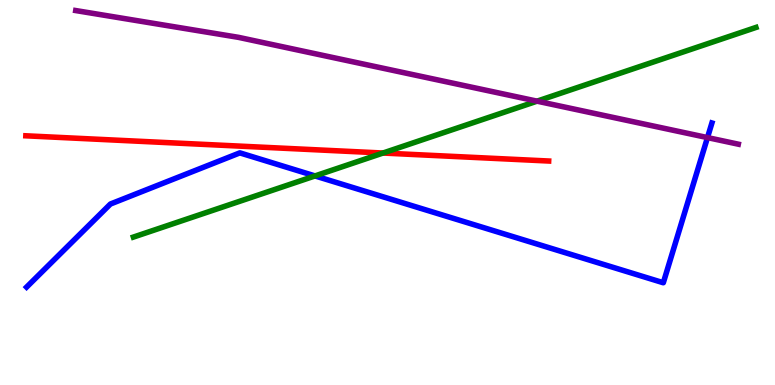[{'lines': ['blue', 'red'], 'intersections': []}, {'lines': ['green', 'red'], 'intersections': [{'x': 4.94, 'y': 6.03}]}, {'lines': ['purple', 'red'], 'intersections': []}, {'lines': ['blue', 'green'], 'intersections': [{'x': 4.06, 'y': 5.43}]}, {'lines': ['blue', 'purple'], 'intersections': [{'x': 9.13, 'y': 6.43}]}, {'lines': ['green', 'purple'], 'intersections': [{'x': 6.93, 'y': 7.37}]}]